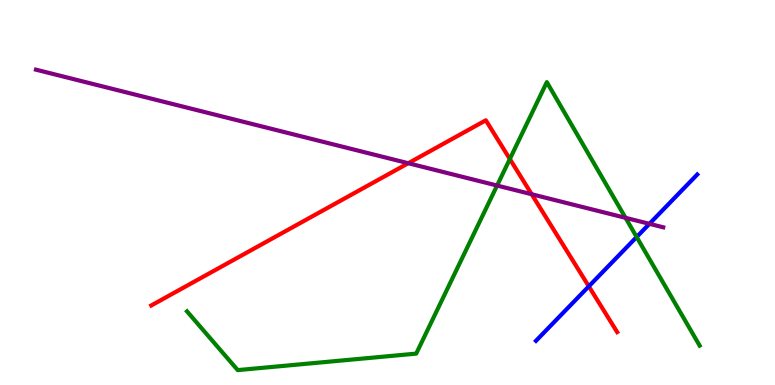[{'lines': ['blue', 'red'], 'intersections': [{'x': 7.6, 'y': 2.56}]}, {'lines': ['green', 'red'], 'intersections': [{'x': 6.58, 'y': 5.87}]}, {'lines': ['purple', 'red'], 'intersections': [{'x': 5.27, 'y': 5.76}, {'x': 6.86, 'y': 4.95}]}, {'lines': ['blue', 'green'], 'intersections': [{'x': 8.21, 'y': 3.84}]}, {'lines': ['blue', 'purple'], 'intersections': [{'x': 8.38, 'y': 4.19}]}, {'lines': ['green', 'purple'], 'intersections': [{'x': 6.41, 'y': 5.18}, {'x': 8.07, 'y': 4.34}]}]